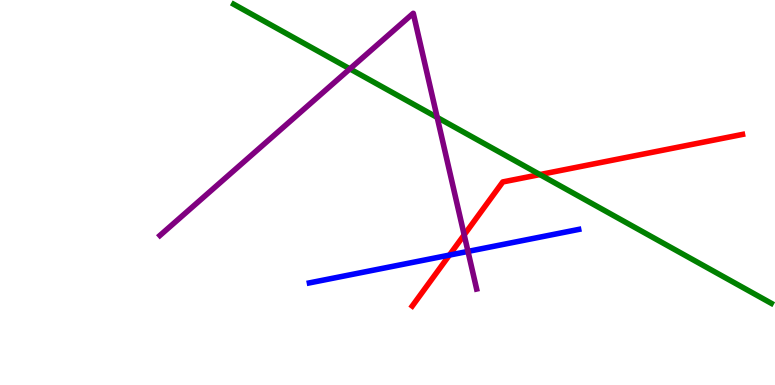[{'lines': ['blue', 'red'], 'intersections': [{'x': 5.8, 'y': 3.37}]}, {'lines': ['green', 'red'], 'intersections': [{'x': 6.97, 'y': 5.47}]}, {'lines': ['purple', 'red'], 'intersections': [{'x': 5.99, 'y': 3.9}]}, {'lines': ['blue', 'green'], 'intersections': []}, {'lines': ['blue', 'purple'], 'intersections': [{'x': 6.04, 'y': 3.47}]}, {'lines': ['green', 'purple'], 'intersections': [{'x': 4.51, 'y': 8.21}, {'x': 5.64, 'y': 6.95}]}]